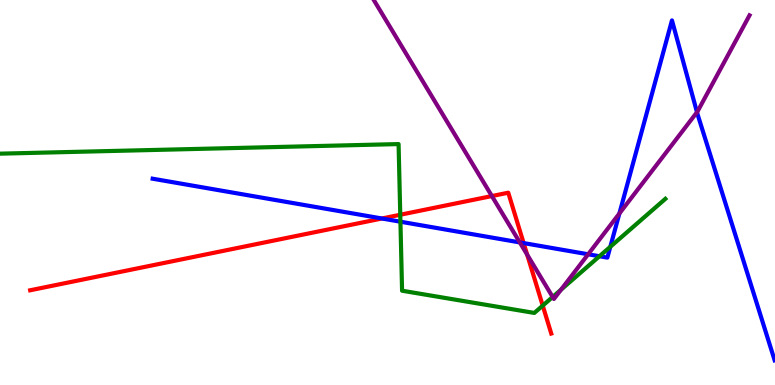[{'lines': ['blue', 'red'], 'intersections': [{'x': 4.93, 'y': 4.32}, {'x': 6.76, 'y': 3.69}]}, {'lines': ['green', 'red'], 'intersections': [{'x': 5.16, 'y': 4.42}, {'x': 7.0, 'y': 2.06}]}, {'lines': ['purple', 'red'], 'intersections': [{'x': 6.35, 'y': 4.91}, {'x': 6.8, 'y': 3.39}]}, {'lines': ['blue', 'green'], 'intersections': [{'x': 5.17, 'y': 4.24}, {'x': 7.73, 'y': 3.34}, {'x': 7.88, 'y': 3.59}]}, {'lines': ['blue', 'purple'], 'intersections': [{'x': 6.71, 'y': 3.7}, {'x': 7.59, 'y': 3.4}, {'x': 7.99, 'y': 4.45}, {'x': 8.99, 'y': 7.09}]}, {'lines': ['green', 'purple'], 'intersections': [{'x': 7.13, 'y': 2.29}, {'x': 7.24, 'y': 2.47}]}]